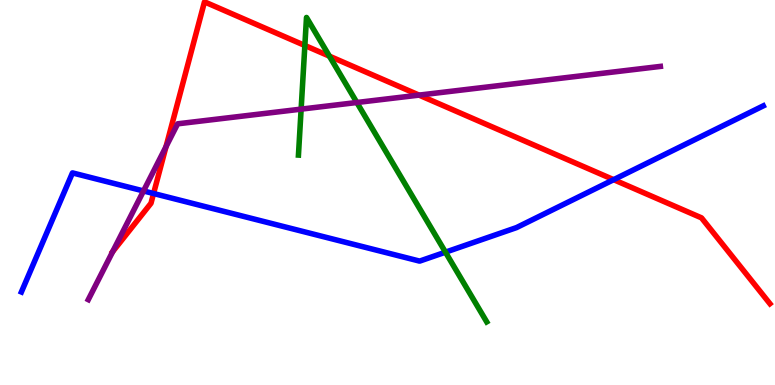[{'lines': ['blue', 'red'], 'intersections': [{'x': 1.98, 'y': 4.97}, {'x': 7.92, 'y': 5.33}]}, {'lines': ['green', 'red'], 'intersections': [{'x': 3.93, 'y': 8.82}, {'x': 4.25, 'y': 8.54}]}, {'lines': ['purple', 'red'], 'intersections': [{'x': 1.45, 'y': 3.46}, {'x': 2.14, 'y': 6.19}, {'x': 5.41, 'y': 7.53}]}, {'lines': ['blue', 'green'], 'intersections': [{'x': 5.75, 'y': 3.45}]}, {'lines': ['blue', 'purple'], 'intersections': [{'x': 1.85, 'y': 5.04}]}, {'lines': ['green', 'purple'], 'intersections': [{'x': 3.89, 'y': 7.17}, {'x': 4.6, 'y': 7.34}]}]